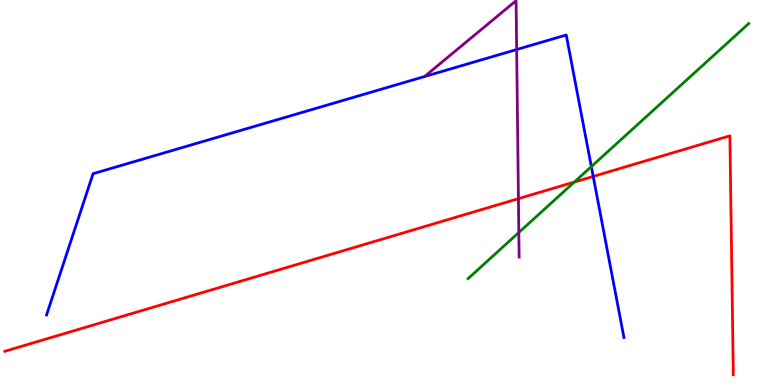[{'lines': ['blue', 'red'], 'intersections': [{'x': 7.65, 'y': 5.42}]}, {'lines': ['green', 'red'], 'intersections': [{'x': 7.41, 'y': 5.27}]}, {'lines': ['purple', 'red'], 'intersections': [{'x': 6.69, 'y': 4.84}]}, {'lines': ['blue', 'green'], 'intersections': [{'x': 7.63, 'y': 5.67}]}, {'lines': ['blue', 'purple'], 'intersections': [{'x': 6.67, 'y': 8.71}]}, {'lines': ['green', 'purple'], 'intersections': [{'x': 6.69, 'y': 3.96}]}]